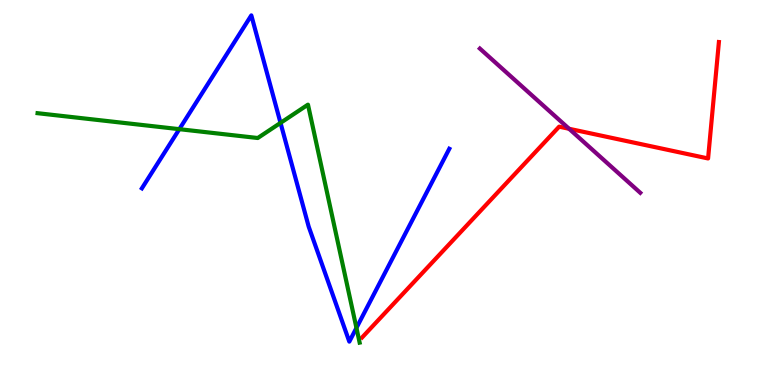[{'lines': ['blue', 'red'], 'intersections': []}, {'lines': ['green', 'red'], 'intersections': []}, {'lines': ['purple', 'red'], 'intersections': [{'x': 7.34, 'y': 6.66}]}, {'lines': ['blue', 'green'], 'intersections': [{'x': 2.31, 'y': 6.64}, {'x': 3.62, 'y': 6.81}, {'x': 4.6, 'y': 1.48}]}, {'lines': ['blue', 'purple'], 'intersections': []}, {'lines': ['green', 'purple'], 'intersections': []}]